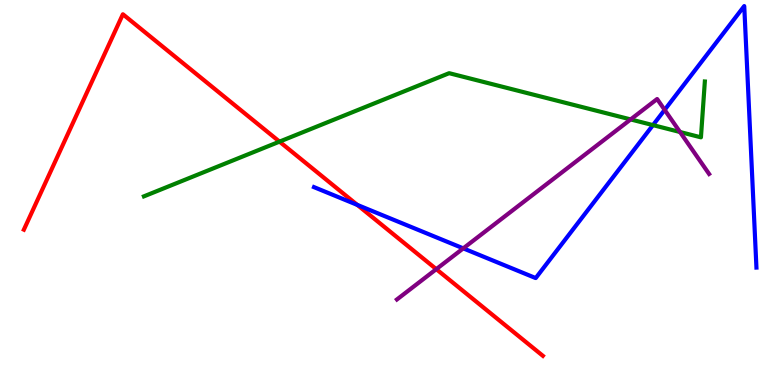[{'lines': ['blue', 'red'], 'intersections': [{'x': 4.61, 'y': 4.68}]}, {'lines': ['green', 'red'], 'intersections': [{'x': 3.61, 'y': 6.32}]}, {'lines': ['purple', 'red'], 'intersections': [{'x': 5.63, 'y': 3.01}]}, {'lines': ['blue', 'green'], 'intersections': [{'x': 8.43, 'y': 6.75}]}, {'lines': ['blue', 'purple'], 'intersections': [{'x': 5.98, 'y': 3.55}, {'x': 8.58, 'y': 7.15}]}, {'lines': ['green', 'purple'], 'intersections': [{'x': 8.14, 'y': 6.9}, {'x': 8.77, 'y': 6.57}]}]